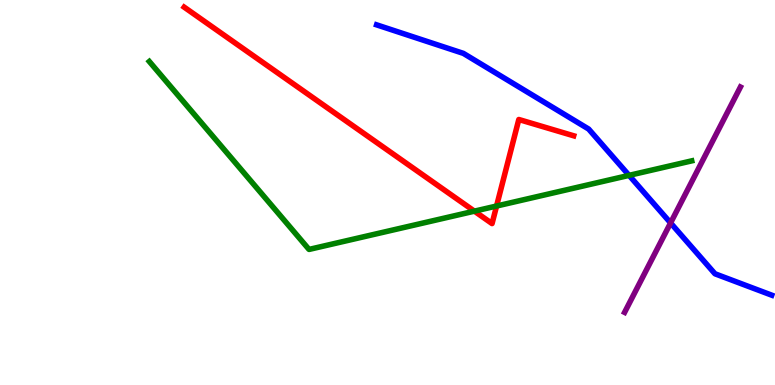[{'lines': ['blue', 'red'], 'intersections': []}, {'lines': ['green', 'red'], 'intersections': [{'x': 6.12, 'y': 4.52}, {'x': 6.41, 'y': 4.65}]}, {'lines': ['purple', 'red'], 'intersections': []}, {'lines': ['blue', 'green'], 'intersections': [{'x': 8.12, 'y': 5.45}]}, {'lines': ['blue', 'purple'], 'intersections': [{'x': 8.65, 'y': 4.21}]}, {'lines': ['green', 'purple'], 'intersections': []}]